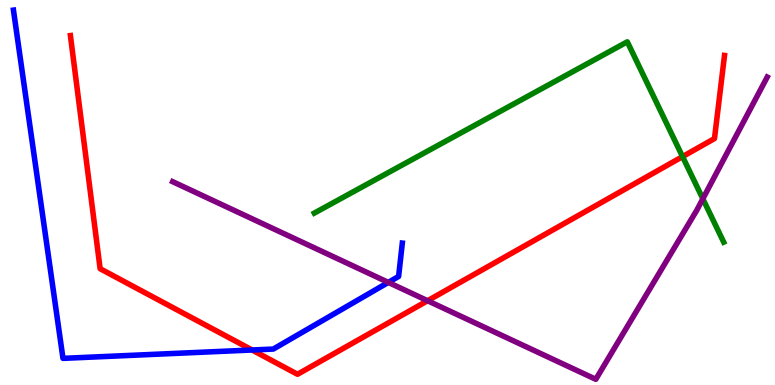[{'lines': ['blue', 'red'], 'intersections': [{'x': 3.25, 'y': 0.909}]}, {'lines': ['green', 'red'], 'intersections': [{'x': 8.81, 'y': 5.93}]}, {'lines': ['purple', 'red'], 'intersections': [{'x': 5.52, 'y': 2.19}]}, {'lines': ['blue', 'green'], 'intersections': []}, {'lines': ['blue', 'purple'], 'intersections': [{'x': 5.01, 'y': 2.66}]}, {'lines': ['green', 'purple'], 'intersections': [{'x': 9.07, 'y': 4.84}]}]